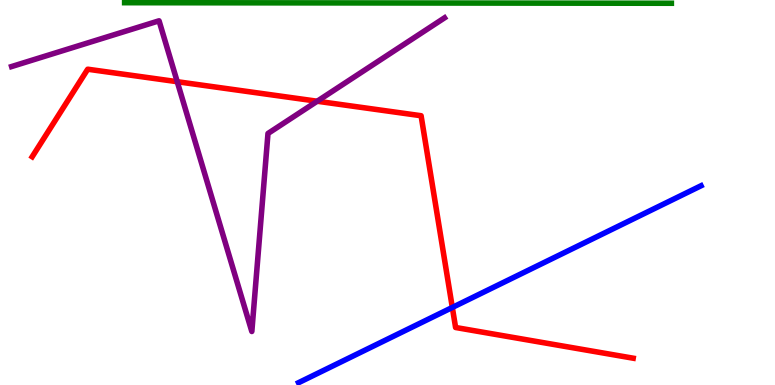[{'lines': ['blue', 'red'], 'intersections': [{'x': 5.84, 'y': 2.01}]}, {'lines': ['green', 'red'], 'intersections': []}, {'lines': ['purple', 'red'], 'intersections': [{'x': 2.29, 'y': 7.88}, {'x': 4.09, 'y': 7.37}]}, {'lines': ['blue', 'green'], 'intersections': []}, {'lines': ['blue', 'purple'], 'intersections': []}, {'lines': ['green', 'purple'], 'intersections': []}]